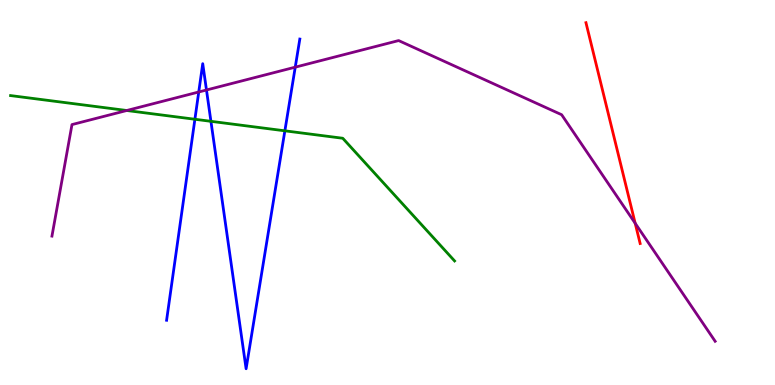[{'lines': ['blue', 'red'], 'intersections': []}, {'lines': ['green', 'red'], 'intersections': []}, {'lines': ['purple', 'red'], 'intersections': [{'x': 8.2, 'y': 4.2}]}, {'lines': ['blue', 'green'], 'intersections': [{'x': 2.51, 'y': 6.9}, {'x': 2.72, 'y': 6.85}, {'x': 3.68, 'y': 6.6}]}, {'lines': ['blue', 'purple'], 'intersections': [{'x': 2.56, 'y': 7.61}, {'x': 2.66, 'y': 7.66}, {'x': 3.81, 'y': 8.26}]}, {'lines': ['green', 'purple'], 'intersections': [{'x': 1.64, 'y': 7.13}]}]